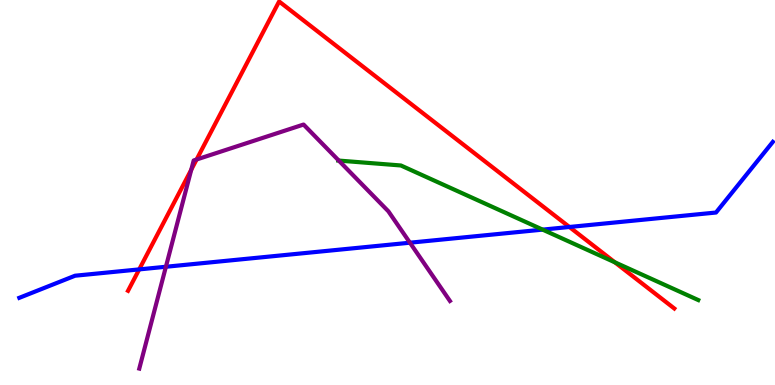[{'lines': ['blue', 'red'], 'intersections': [{'x': 1.8, 'y': 3.0}, {'x': 7.35, 'y': 4.1}]}, {'lines': ['green', 'red'], 'intersections': [{'x': 7.93, 'y': 3.19}]}, {'lines': ['purple', 'red'], 'intersections': [{'x': 2.47, 'y': 5.59}, {'x': 2.54, 'y': 5.86}]}, {'lines': ['blue', 'green'], 'intersections': [{'x': 7.0, 'y': 4.04}]}, {'lines': ['blue', 'purple'], 'intersections': [{'x': 2.14, 'y': 3.07}, {'x': 5.29, 'y': 3.7}]}, {'lines': ['green', 'purple'], 'intersections': [{'x': 4.37, 'y': 5.83}]}]